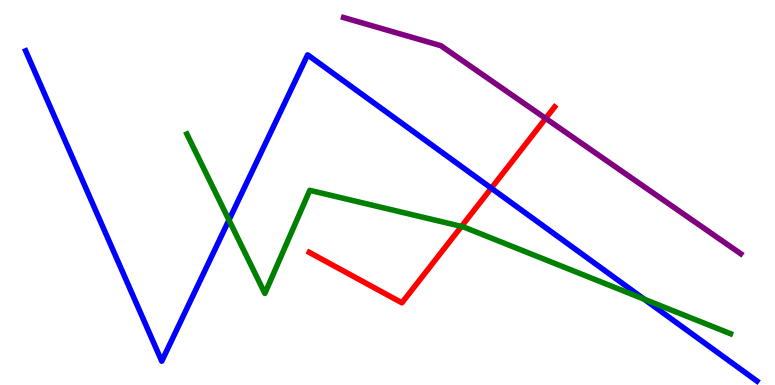[{'lines': ['blue', 'red'], 'intersections': [{'x': 6.34, 'y': 5.11}]}, {'lines': ['green', 'red'], 'intersections': [{'x': 5.95, 'y': 4.12}]}, {'lines': ['purple', 'red'], 'intersections': [{'x': 7.04, 'y': 6.92}]}, {'lines': ['blue', 'green'], 'intersections': [{'x': 2.95, 'y': 4.28}, {'x': 8.31, 'y': 2.23}]}, {'lines': ['blue', 'purple'], 'intersections': []}, {'lines': ['green', 'purple'], 'intersections': []}]